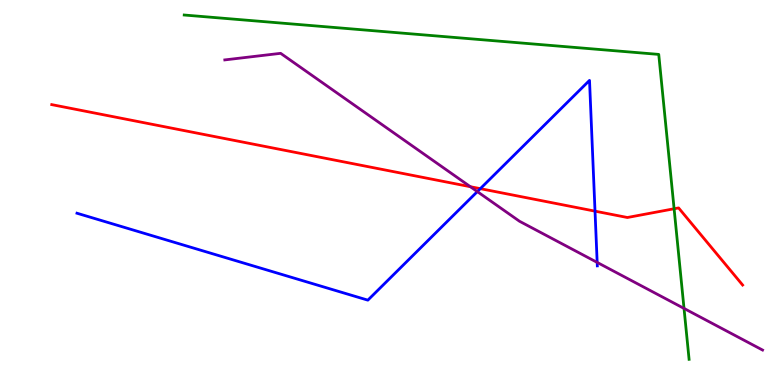[{'lines': ['blue', 'red'], 'intersections': [{'x': 6.2, 'y': 5.1}, {'x': 7.68, 'y': 4.52}]}, {'lines': ['green', 'red'], 'intersections': [{'x': 8.7, 'y': 4.58}]}, {'lines': ['purple', 'red'], 'intersections': [{'x': 6.07, 'y': 5.15}]}, {'lines': ['blue', 'green'], 'intersections': []}, {'lines': ['blue', 'purple'], 'intersections': [{'x': 6.16, 'y': 5.02}, {'x': 7.71, 'y': 3.18}]}, {'lines': ['green', 'purple'], 'intersections': [{'x': 8.83, 'y': 1.99}]}]